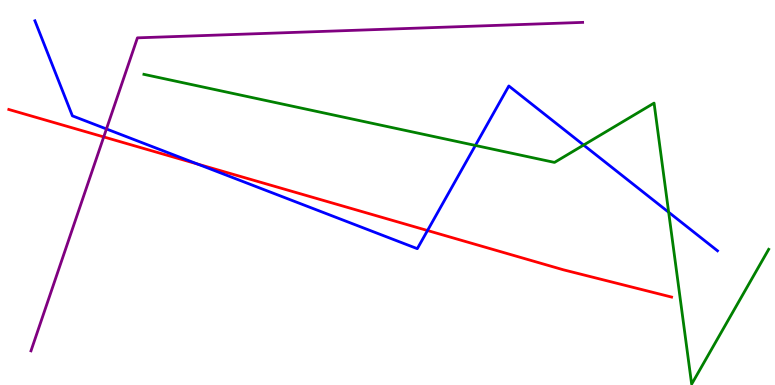[{'lines': ['blue', 'red'], 'intersections': [{'x': 2.55, 'y': 5.74}, {'x': 5.52, 'y': 4.01}]}, {'lines': ['green', 'red'], 'intersections': []}, {'lines': ['purple', 'red'], 'intersections': [{'x': 1.34, 'y': 6.44}]}, {'lines': ['blue', 'green'], 'intersections': [{'x': 6.13, 'y': 6.22}, {'x': 7.53, 'y': 6.23}, {'x': 8.63, 'y': 4.49}]}, {'lines': ['blue', 'purple'], 'intersections': [{'x': 1.37, 'y': 6.65}]}, {'lines': ['green', 'purple'], 'intersections': []}]